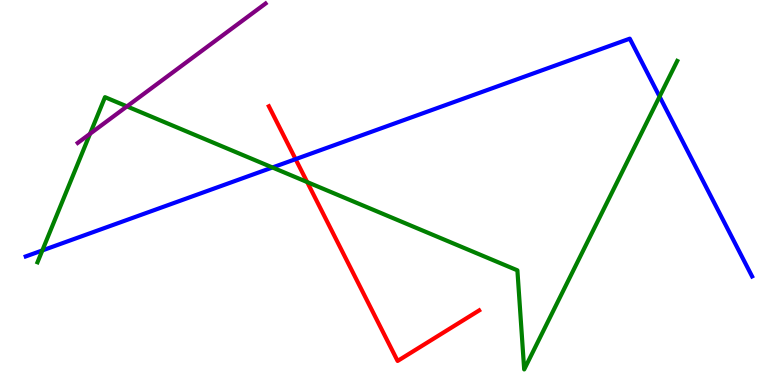[{'lines': ['blue', 'red'], 'intersections': [{'x': 3.81, 'y': 5.87}]}, {'lines': ['green', 'red'], 'intersections': [{'x': 3.96, 'y': 5.27}]}, {'lines': ['purple', 'red'], 'intersections': []}, {'lines': ['blue', 'green'], 'intersections': [{'x': 0.546, 'y': 3.5}, {'x': 3.52, 'y': 5.65}, {'x': 8.51, 'y': 7.49}]}, {'lines': ['blue', 'purple'], 'intersections': []}, {'lines': ['green', 'purple'], 'intersections': [{'x': 1.16, 'y': 6.53}, {'x': 1.64, 'y': 7.24}]}]